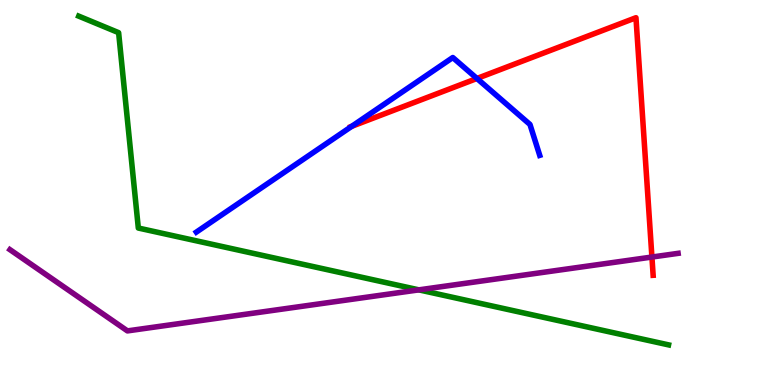[{'lines': ['blue', 'red'], 'intersections': [{'x': 4.54, 'y': 6.72}, {'x': 6.15, 'y': 7.96}]}, {'lines': ['green', 'red'], 'intersections': []}, {'lines': ['purple', 'red'], 'intersections': [{'x': 8.41, 'y': 3.32}]}, {'lines': ['blue', 'green'], 'intersections': []}, {'lines': ['blue', 'purple'], 'intersections': []}, {'lines': ['green', 'purple'], 'intersections': [{'x': 5.4, 'y': 2.47}]}]